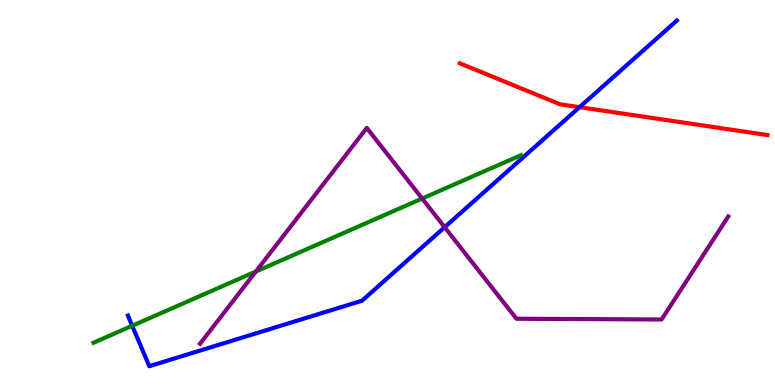[{'lines': ['blue', 'red'], 'intersections': [{'x': 7.48, 'y': 7.22}]}, {'lines': ['green', 'red'], 'intersections': []}, {'lines': ['purple', 'red'], 'intersections': []}, {'lines': ['blue', 'green'], 'intersections': [{'x': 1.71, 'y': 1.54}]}, {'lines': ['blue', 'purple'], 'intersections': [{'x': 5.74, 'y': 4.1}]}, {'lines': ['green', 'purple'], 'intersections': [{'x': 3.3, 'y': 2.95}, {'x': 5.45, 'y': 4.84}]}]